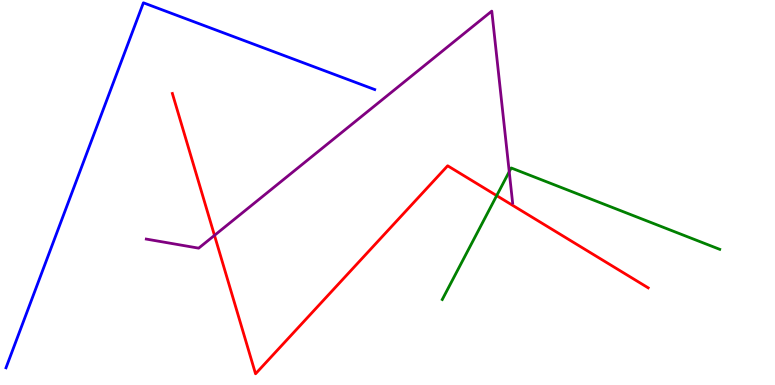[{'lines': ['blue', 'red'], 'intersections': []}, {'lines': ['green', 'red'], 'intersections': [{'x': 6.41, 'y': 4.92}]}, {'lines': ['purple', 'red'], 'intersections': [{'x': 2.77, 'y': 3.89}]}, {'lines': ['blue', 'green'], 'intersections': []}, {'lines': ['blue', 'purple'], 'intersections': []}, {'lines': ['green', 'purple'], 'intersections': [{'x': 6.57, 'y': 5.54}]}]